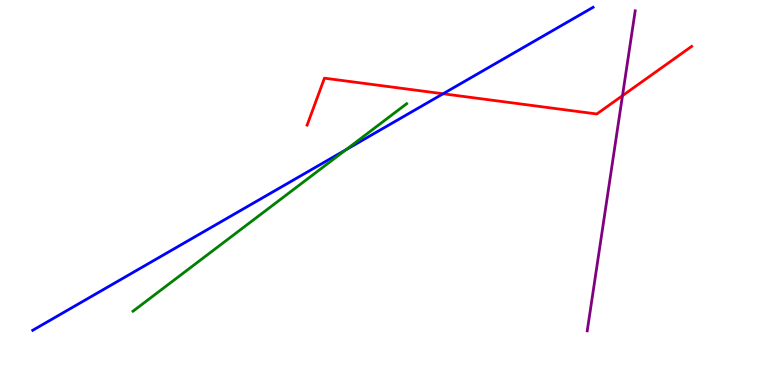[{'lines': ['blue', 'red'], 'intersections': [{'x': 5.72, 'y': 7.56}]}, {'lines': ['green', 'red'], 'intersections': []}, {'lines': ['purple', 'red'], 'intersections': [{'x': 8.03, 'y': 7.52}]}, {'lines': ['blue', 'green'], 'intersections': [{'x': 4.46, 'y': 6.11}]}, {'lines': ['blue', 'purple'], 'intersections': []}, {'lines': ['green', 'purple'], 'intersections': []}]